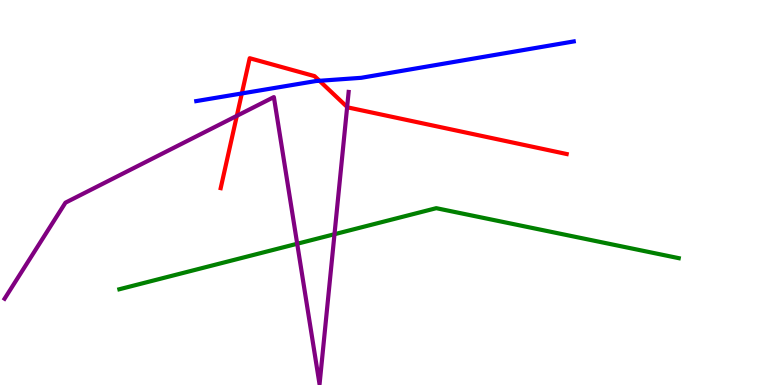[{'lines': ['blue', 'red'], 'intersections': [{'x': 3.12, 'y': 7.57}, {'x': 4.12, 'y': 7.9}]}, {'lines': ['green', 'red'], 'intersections': []}, {'lines': ['purple', 'red'], 'intersections': [{'x': 3.06, 'y': 6.99}, {'x': 4.48, 'y': 7.22}]}, {'lines': ['blue', 'green'], 'intersections': []}, {'lines': ['blue', 'purple'], 'intersections': []}, {'lines': ['green', 'purple'], 'intersections': [{'x': 3.83, 'y': 3.67}, {'x': 4.32, 'y': 3.92}]}]